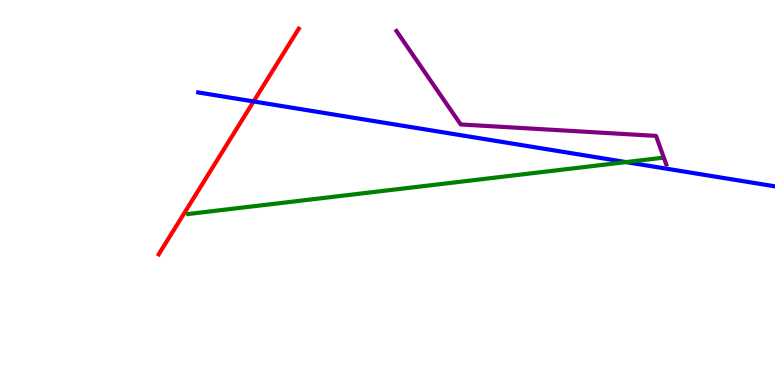[{'lines': ['blue', 'red'], 'intersections': [{'x': 3.27, 'y': 7.36}]}, {'lines': ['green', 'red'], 'intersections': []}, {'lines': ['purple', 'red'], 'intersections': []}, {'lines': ['blue', 'green'], 'intersections': [{'x': 8.08, 'y': 5.79}]}, {'lines': ['blue', 'purple'], 'intersections': []}, {'lines': ['green', 'purple'], 'intersections': []}]